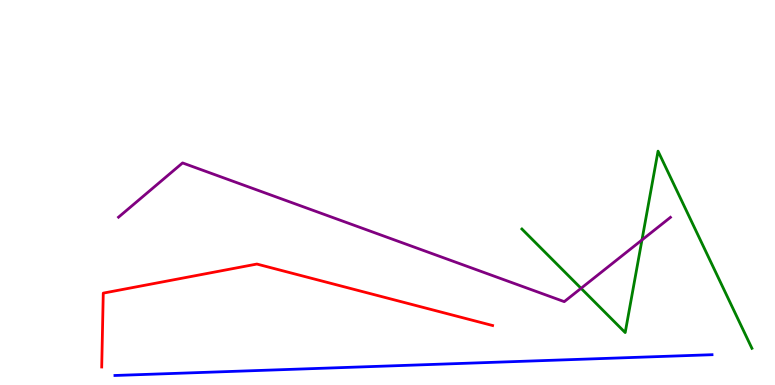[{'lines': ['blue', 'red'], 'intersections': []}, {'lines': ['green', 'red'], 'intersections': []}, {'lines': ['purple', 'red'], 'intersections': []}, {'lines': ['blue', 'green'], 'intersections': []}, {'lines': ['blue', 'purple'], 'intersections': []}, {'lines': ['green', 'purple'], 'intersections': [{'x': 7.5, 'y': 2.51}, {'x': 8.28, 'y': 3.77}]}]